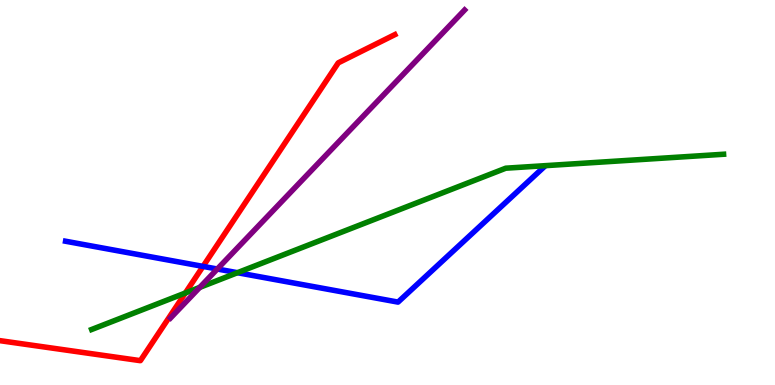[{'lines': ['blue', 'red'], 'intersections': [{'x': 2.62, 'y': 3.08}]}, {'lines': ['green', 'red'], 'intersections': [{'x': 2.39, 'y': 2.39}]}, {'lines': ['purple', 'red'], 'intersections': []}, {'lines': ['blue', 'green'], 'intersections': [{'x': 3.06, 'y': 2.92}]}, {'lines': ['blue', 'purple'], 'intersections': [{'x': 2.8, 'y': 3.01}]}, {'lines': ['green', 'purple'], 'intersections': [{'x': 2.58, 'y': 2.54}]}]